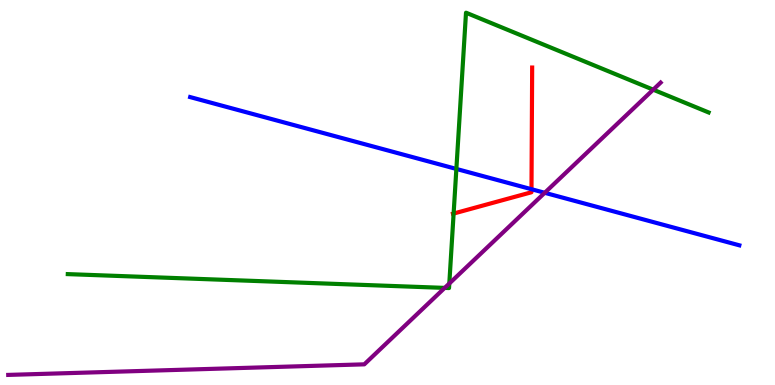[{'lines': ['blue', 'red'], 'intersections': [{'x': 6.86, 'y': 5.09}]}, {'lines': ['green', 'red'], 'intersections': [{'x': 5.85, 'y': 4.45}]}, {'lines': ['purple', 'red'], 'intersections': []}, {'lines': ['blue', 'green'], 'intersections': [{'x': 5.89, 'y': 5.61}]}, {'lines': ['blue', 'purple'], 'intersections': [{'x': 7.03, 'y': 4.99}]}, {'lines': ['green', 'purple'], 'intersections': [{'x': 5.74, 'y': 2.52}, {'x': 5.8, 'y': 2.64}, {'x': 8.43, 'y': 7.67}]}]